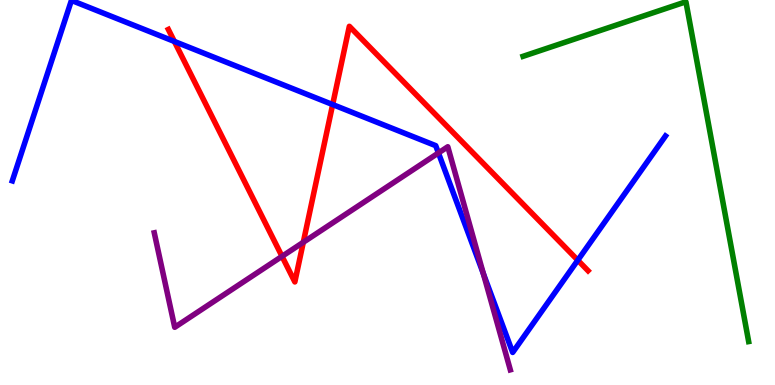[{'lines': ['blue', 'red'], 'intersections': [{'x': 2.25, 'y': 8.92}, {'x': 4.29, 'y': 7.28}, {'x': 7.46, 'y': 3.24}]}, {'lines': ['green', 'red'], 'intersections': []}, {'lines': ['purple', 'red'], 'intersections': [{'x': 3.64, 'y': 3.34}, {'x': 3.91, 'y': 3.71}]}, {'lines': ['blue', 'green'], 'intersections': []}, {'lines': ['blue', 'purple'], 'intersections': [{'x': 5.66, 'y': 6.03}, {'x': 6.24, 'y': 2.89}]}, {'lines': ['green', 'purple'], 'intersections': []}]